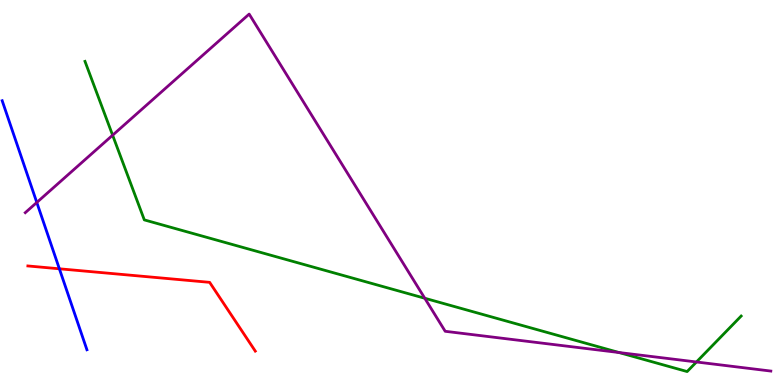[{'lines': ['blue', 'red'], 'intersections': [{'x': 0.766, 'y': 3.02}]}, {'lines': ['green', 'red'], 'intersections': []}, {'lines': ['purple', 'red'], 'intersections': []}, {'lines': ['blue', 'green'], 'intersections': []}, {'lines': ['blue', 'purple'], 'intersections': [{'x': 0.475, 'y': 4.74}]}, {'lines': ['green', 'purple'], 'intersections': [{'x': 1.45, 'y': 6.49}, {'x': 5.48, 'y': 2.25}, {'x': 7.99, 'y': 0.844}, {'x': 8.99, 'y': 0.598}]}]